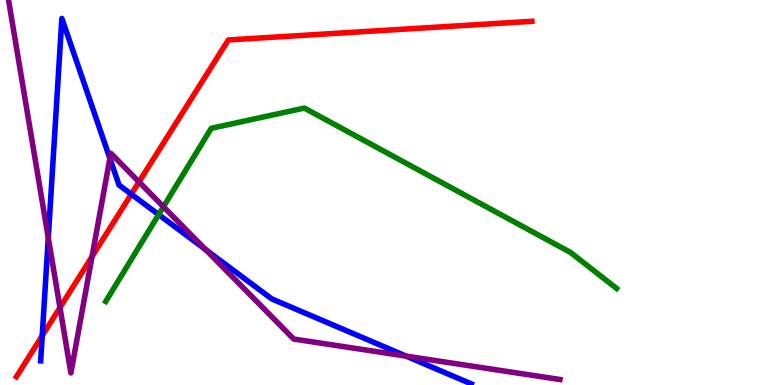[{'lines': ['blue', 'red'], 'intersections': [{'x': 0.545, 'y': 1.28}, {'x': 1.69, 'y': 4.96}]}, {'lines': ['green', 'red'], 'intersections': []}, {'lines': ['purple', 'red'], 'intersections': [{'x': 0.774, 'y': 2.01}, {'x': 1.19, 'y': 3.34}, {'x': 1.79, 'y': 5.27}]}, {'lines': ['blue', 'green'], 'intersections': [{'x': 2.05, 'y': 4.43}]}, {'lines': ['blue', 'purple'], 'intersections': [{'x': 0.623, 'y': 3.82}, {'x': 1.42, 'y': 5.89}, {'x': 2.65, 'y': 3.52}, {'x': 5.24, 'y': 0.75}]}, {'lines': ['green', 'purple'], 'intersections': [{'x': 2.11, 'y': 4.63}]}]